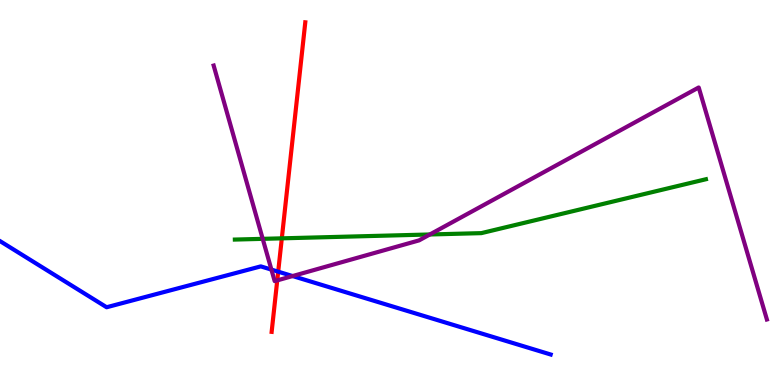[{'lines': ['blue', 'red'], 'intersections': [{'x': 3.59, 'y': 2.94}]}, {'lines': ['green', 'red'], 'intersections': [{'x': 3.64, 'y': 3.81}]}, {'lines': ['purple', 'red'], 'intersections': [{'x': 3.58, 'y': 2.72}]}, {'lines': ['blue', 'green'], 'intersections': []}, {'lines': ['blue', 'purple'], 'intersections': [{'x': 3.5, 'y': 3.0}, {'x': 3.78, 'y': 2.83}]}, {'lines': ['green', 'purple'], 'intersections': [{'x': 3.39, 'y': 3.8}, {'x': 5.55, 'y': 3.91}]}]